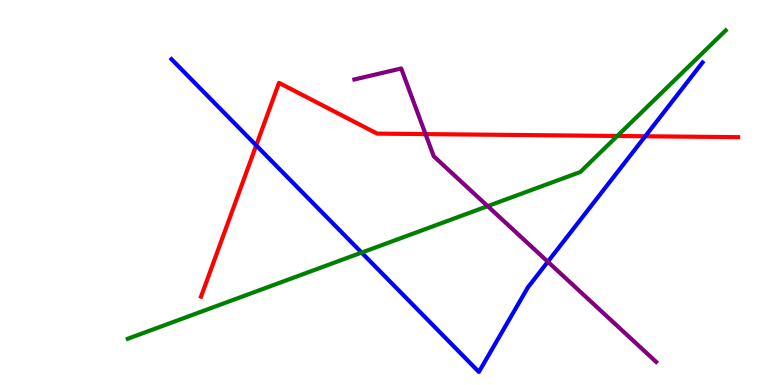[{'lines': ['blue', 'red'], 'intersections': [{'x': 3.31, 'y': 6.22}, {'x': 8.33, 'y': 6.46}]}, {'lines': ['green', 'red'], 'intersections': [{'x': 7.97, 'y': 6.47}]}, {'lines': ['purple', 'red'], 'intersections': [{'x': 5.49, 'y': 6.52}]}, {'lines': ['blue', 'green'], 'intersections': [{'x': 4.67, 'y': 3.44}]}, {'lines': ['blue', 'purple'], 'intersections': [{'x': 7.07, 'y': 3.2}]}, {'lines': ['green', 'purple'], 'intersections': [{'x': 6.29, 'y': 4.65}]}]